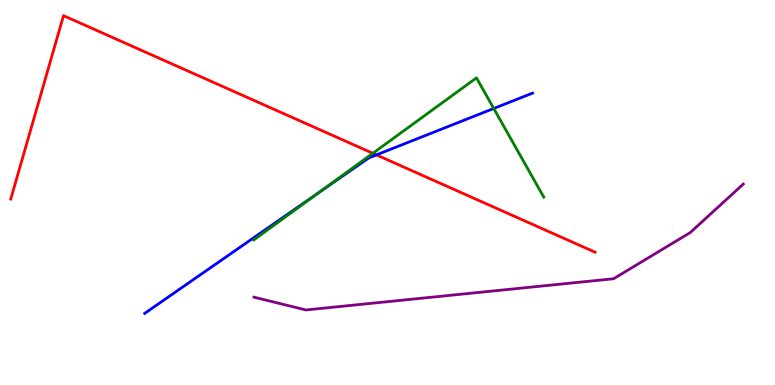[{'lines': ['blue', 'red'], 'intersections': [{'x': 4.86, 'y': 5.98}]}, {'lines': ['green', 'red'], 'intersections': [{'x': 4.81, 'y': 6.02}]}, {'lines': ['purple', 'red'], 'intersections': []}, {'lines': ['blue', 'green'], 'intersections': [{'x': 4.11, 'y': 5.0}, {'x': 6.37, 'y': 7.18}]}, {'lines': ['blue', 'purple'], 'intersections': []}, {'lines': ['green', 'purple'], 'intersections': []}]